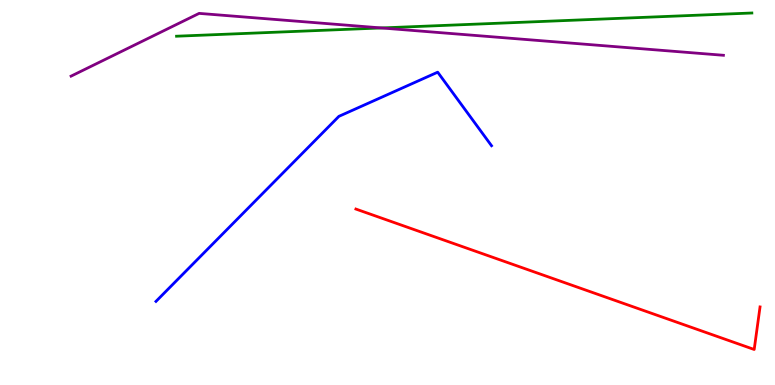[{'lines': ['blue', 'red'], 'intersections': []}, {'lines': ['green', 'red'], 'intersections': []}, {'lines': ['purple', 'red'], 'intersections': []}, {'lines': ['blue', 'green'], 'intersections': []}, {'lines': ['blue', 'purple'], 'intersections': []}, {'lines': ['green', 'purple'], 'intersections': [{'x': 4.92, 'y': 9.27}]}]